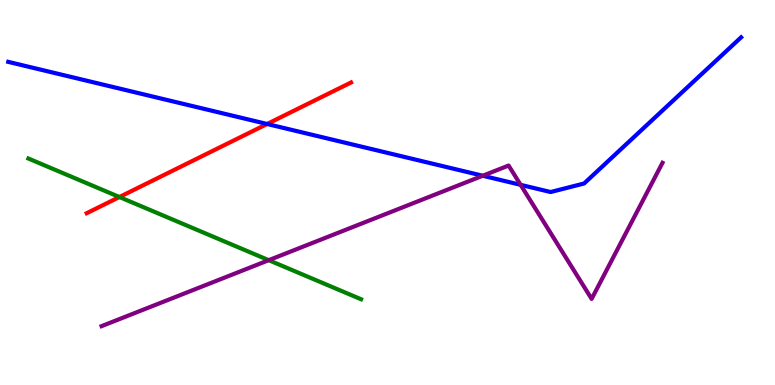[{'lines': ['blue', 'red'], 'intersections': [{'x': 3.45, 'y': 6.78}]}, {'lines': ['green', 'red'], 'intersections': [{'x': 1.54, 'y': 4.88}]}, {'lines': ['purple', 'red'], 'intersections': []}, {'lines': ['blue', 'green'], 'intersections': []}, {'lines': ['blue', 'purple'], 'intersections': [{'x': 6.23, 'y': 5.44}, {'x': 6.72, 'y': 5.2}]}, {'lines': ['green', 'purple'], 'intersections': [{'x': 3.47, 'y': 3.24}]}]